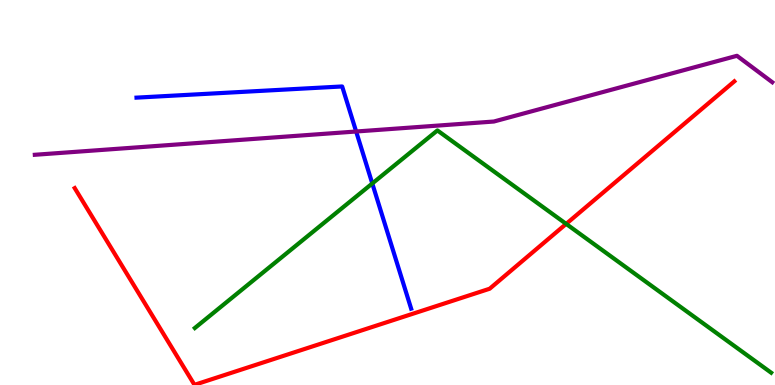[{'lines': ['blue', 'red'], 'intersections': []}, {'lines': ['green', 'red'], 'intersections': [{'x': 7.31, 'y': 4.18}]}, {'lines': ['purple', 'red'], 'intersections': []}, {'lines': ['blue', 'green'], 'intersections': [{'x': 4.8, 'y': 5.23}]}, {'lines': ['blue', 'purple'], 'intersections': [{'x': 4.6, 'y': 6.58}]}, {'lines': ['green', 'purple'], 'intersections': []}]